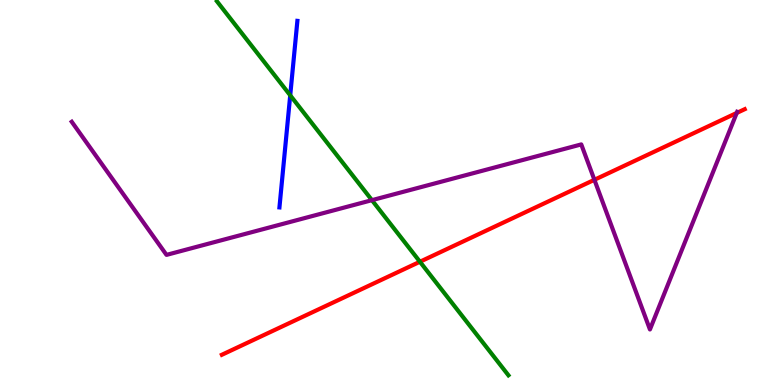[{'lines': ['blue', 'red'], 'intersections': []}, {'lines': ['green', 'red'], 'intersections': [{'x': 5.42, 'y': 3.2}]}, {'lines': ['purple', 'red'], 'intersections': [{'x': 7.67, 'y': 5.33}, {'x': 9.51, 'y': 7.07}]}, {'lines': ['blue', 'green'], 'intersections': [{'x': 3.74, 'y': 7.52}]}, {'lines': ['blue', 'purple'], 'intersections': []}, {'lines': ['green', 'purple'], 'intersections': [{'x': 4.8, 'y': 4.8}]}]